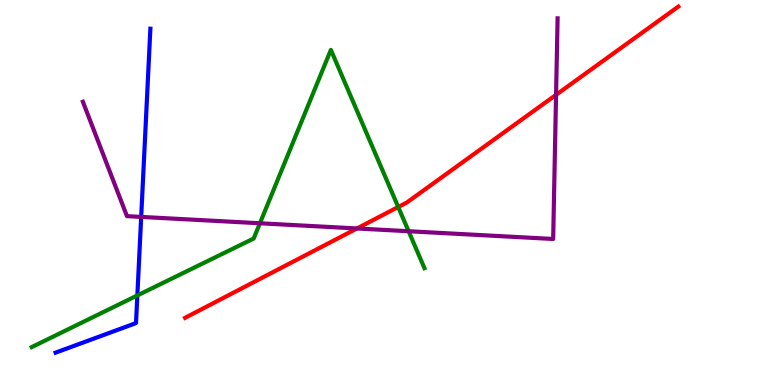[{'lines': ['blue', 'red'], 'intersections': []}, {'lines': ['green', 'red'], 'intersections': [{'x': 5.14, 'y': 4.62}]}, {'lines': ['purple', 'red'], 'intersections': [{'x': 4.61, 'y': 4.07}, {'x': 7.17, 'y': 7.54}]}, {'lines': ['blue', 'green'], 'intersections': [{'x': 1.77, 'y': 2.33}]}, {'lines': ['blue', 'purple'], 'intersections': [{'x': 1.82, 'y': 4.37}]}, {'lines': ['green', 'purple'], 'intersections': [{'x': 3.35, 'y': 4.2}, {'x': 5.27, 'y': 3.99}]}]